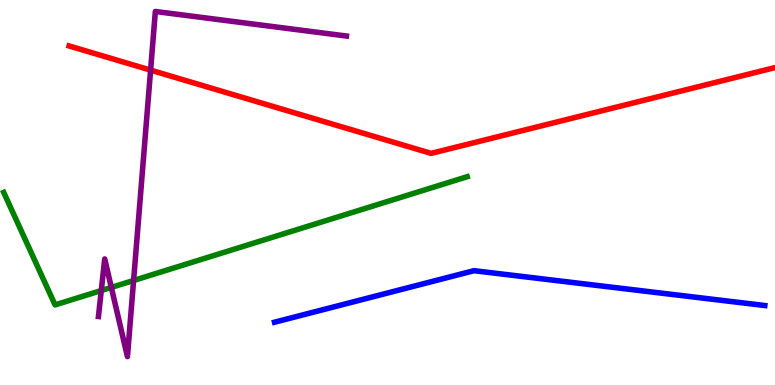[{'lines': ['blue', 'red'], 'intersections': []}, {'lines': ['green', 'red'], 'intersections': []}, {'lines': ['purple', 'red'], 'intersections': [{'x': 1.94, 'y': 8.18}]}, {'lines': ['blue', 'green'], 'intersections': []}, {'lines': ['blue', 'purple'], 'intersections': []}, {'lines': ['green', 'purple'], 'intersections': [{'x': 1.31, 'y': 2.45}, {'x': 1.44, 'y': 2.53}, {'x': 1.72, 'y': 2.71}]}]